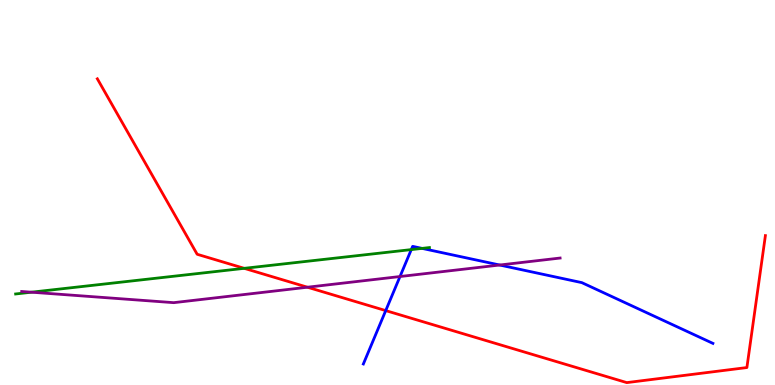[{'lines': ['blue', 'red'], 'intersections': [{'x': 4.98, 'y': 1.93}]}, {'lines': ['green', 'red'], 'intersections': [{'x': 3.15, 'y': 3.03}]}, {'lines': ['purple', 'red'], 'intersections': [{'x': 3.97, 'y': 2.54}]}, {'lines': ['blue', 'green'], 'intersections': [{'x': 5.31, 'y': 3.52}, {'x': 5.45, 'y': 3.55}]}, {'lines': ['blue', 'purple'], 'intersections': [{'x': 5.16, 'y': 2.82}, {'x': 6.45, 'y': 3.12}]}, {'lines': ['green', 'purple'], 'intersections': [{'x': 0.406, 'y': 2.41}]}]